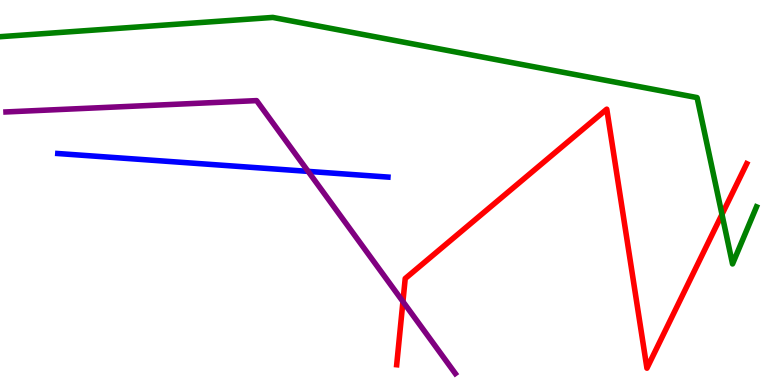[{'lines': ['blue', 'red'], 'intersections': []}, {'lines': ['green', 'red'], 'intersections': [{'x': 9.32, 'y': 4.43}]}, {'lines': ['purple', 'red'], 'intersections': [{'x': 5.2, 'y': 2.17}]}, {'lines': ['blue', 'green'], 'intersections': []}, {'lines': ['blue', 'purple'], 'intersections': [{'x': 3.98, 'y': 5.55}]}, {'lines': ['green', 'purple'], 'intersections': []}]